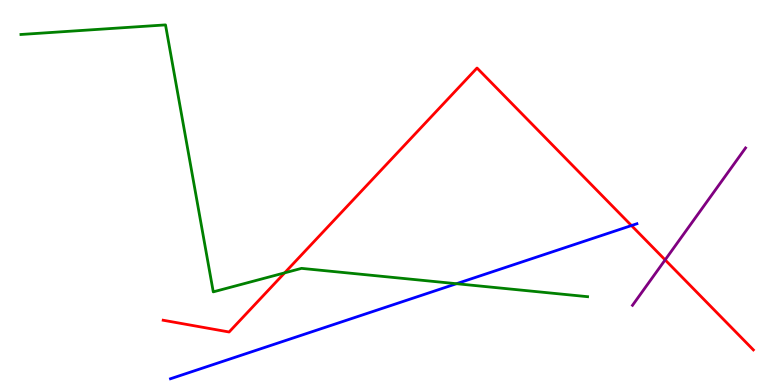[{'lines': ['blue', 'red'], 'intersections': [{'x': 8.15, 'y': 4.14}]}, {'lines': ['green', 'red'], 'intersections': [{'x': 3.67, 'y': 2.91}]}, {'lines': ['purple', 'red'], 'intersections': [{'x': 8.58, 'y': 3.25}]}, {'lines': ['blue', 'green'], 'intersections': [{'x': 5.89, 'y': 2.63}]}, {'lines': ['blue', 'purple'], 'intersections': []}, {'lines': ['green', 'purple'], 'intersections': []}]